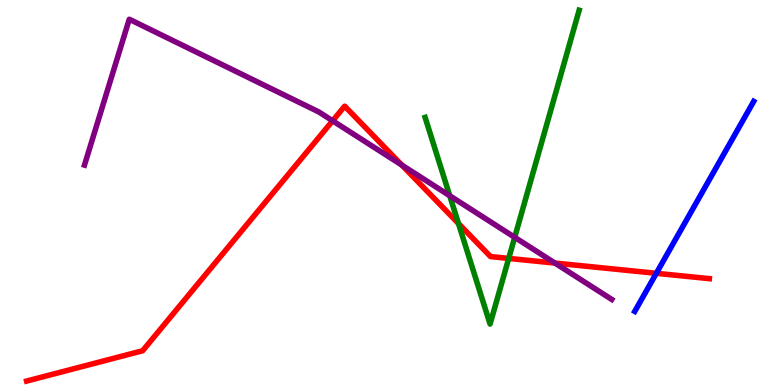[{'lines': ['blue', 'red'], 'intersections': [{'x': 8.47, 'y': 2.9}]}, {'lines': ['green', 'red'], 'intersections': [{'x': 5.92, 'y': 4.19}, {'x': 6.56, 'y': 3.29}]}, {'lines': ['purple', 'red'], 'intersections': [{'x': 4.29, 'y': 6.86}, {'x': 5.18, 'y': 5.71}, {'x': 7.16, 'y': 3.17}]}, {'lines': ['blue', 'green'], 'intersections': []}, {'lines': ['blue', 'purple'], 'intersections': []}, {'lines': ['green', 'purple'], 'intersections': [{'x': 5.8, 'y': 4.92}, {'x': 6.64, 'y': 3.84}]}]